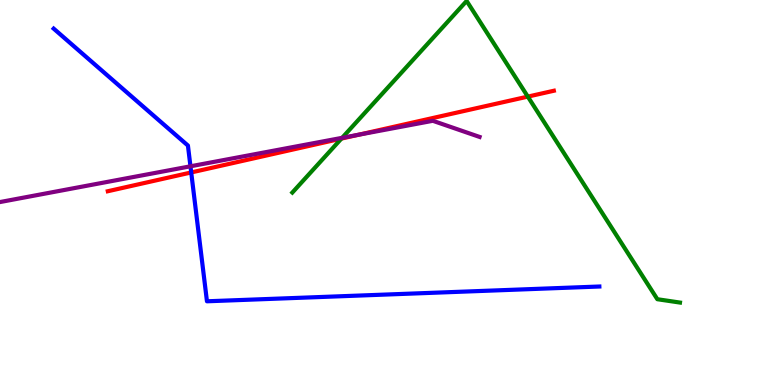[{'lines': ['blue', 'red'], 'intersections': [{'x': 2.47, 'y': 5.52}]}, {'lines': ['green', 'red'], 'intersections': [{'x': 4.41, 'y': 6.4}, {'x': 6.81, 'y': 7.49}]}, {'lines': ['purple', 'red'], 'intersections': [{'x': 4.63, 'y': 6.5}]}, {'lines': ['blue', 'green'], 'intersections': []}, {'lines': ['blue', 'purple'], 'intersections': [{'x': 2.46, 'y': 5.68}]}, {'lines': ['green', 'purple'], 'intersections': [{'x': 4.41, 'y': 6.42}]}]